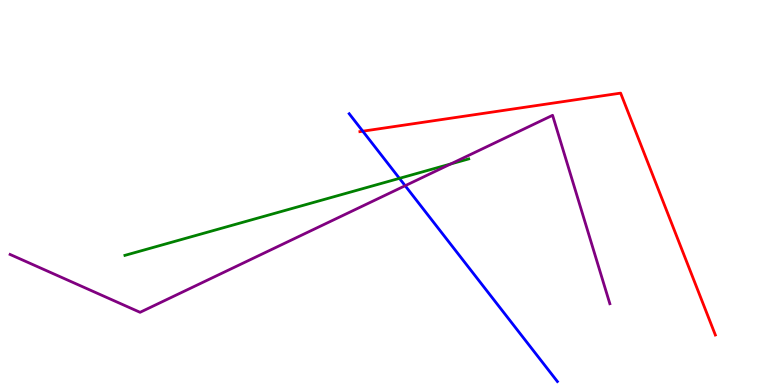[{'lines': ['blue', 'red'], 'intersections': [{'x': 4.68, 'y': 6.59}]}, {'lines': ['green', 'red'], 'intersections': []}, {'lines': ['purple', 'red'], 'intersections': []}, {'lines': ['blue', 'green'], 'intersections': [{'x': 5.15, 'y': 5.37}]}, {'lines': ['blue', 'purple'], 'intersections': [{'x': 5.23, 'y': 5.18}]}, {'lines': ['green', 'purple'], 'intersections': [{'x': 5.82, 'y': 5.74}]}]